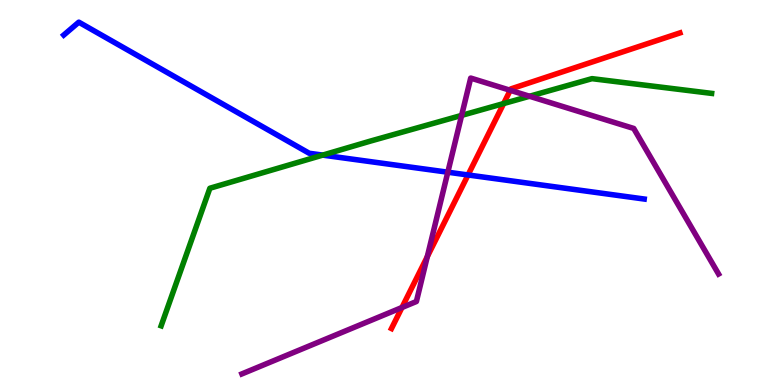[{'lines': ['blue', 'red'], 'intersections': [{'x': 6.04, 'y': 5.46}]}, {'lines': ['green', 'red'], 'intersections': [{'x': 6.5, 'y': 7.31}]}, {'lines': ['purple', 'red'], 'intersections': [{'x': 5.19, 'y': 2.01}, {'x': 5.51, 'y': 3.33}, {'x': 6.58, 'y': 7.65}]}, {'lines': ['blue', 'green'], 'intersections': [{'x': 4.16, 'y': 5.97}]}, {'lines': ['blue', 'purple'], 'intersections': [{'x': 5.78, 'y': 5.53}]}, {'lines': ['green', 'purple'], 'intersections': [{'x': 5.96, 'y': 7.0}, {'x': 6.83, 'y': 7.5}]}]